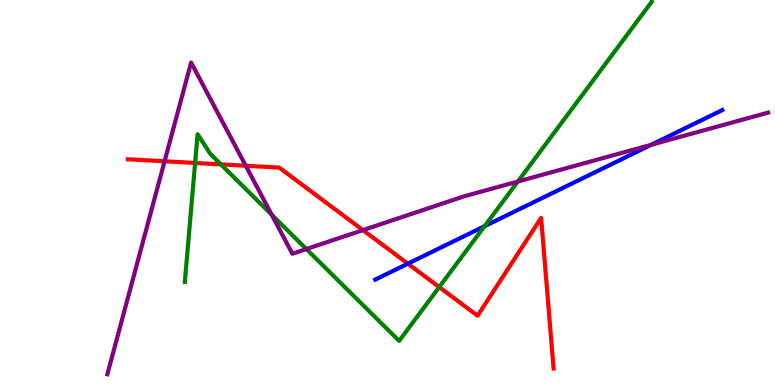[{'lines': ['blue', 'red'], 'intersections': [{'x': 5.26, 'y': 3.15}]}, {'lines': ['green', 'red'], 'intersections': [{'x': 2.52, 'y': 5.77}, {'x': 2.85, 'y': 5.73}, {'x': 5.67, 'y': 2.54}]}, {'lines': ['purple', 'red'], 'intersections': [{'x': 2.12, 'y': 5.81}, {'x': 3.17, 'y': 5.69}, {'x': 4.68, 'y': 4.02}]}, {'lines': ['blue', 'green'], 'intersections': [{'x': 6.25, 'y': 4.12}]}, {'lines': ['blue', 'purple'], 'intersections': [{'x': 8.4, 'y': 6.24}]}, {'lines': ['green', 'purple'], 'intersections': [{'x': 3.51, 'y': 4.42}, {'x': 3.95, 'y': 3.53}, {'x': 6.68, 'y': 5.29}]}]